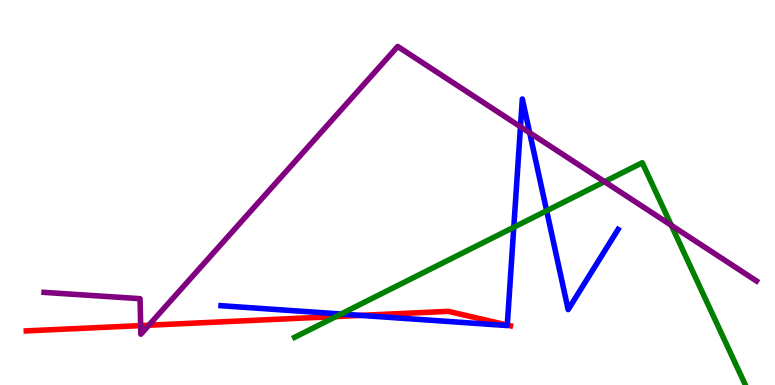[{'lines': ['blue', 'red'], 'intersections': [{'x': 4.66, 'y': 1.81}, {'x': 6.55, 'y': 1.56}]}, {'lines': ['green', 'red'], 'intersections': [{'x': 4.34, 'y': 1.78}]}, {'lines': ['purple', 'red'], 'intersections': [{'x': 1.81, 'y': 1.54}, {'x': 1.92, 'y': 1.55}]}, {'lines': ['blue', 'green'], 'intersections': [{'x': 4.4, 'y': 1.84}, {'x': 6.63, 'y': 4.1}, {'x': 7.05, 'y': 4.53}]}, {'lines': ['blue', 'purple'], 'intersections': [{'x': 6.72, 'y': 6.71}, {'x': 6.83, 'y': 6.55}]}, {'lines': ['green', 'purple'], 'intersections': [{'x': 7.8, 'y': 5.28}, {'x': 8.66, 'y': 4.15}]}]